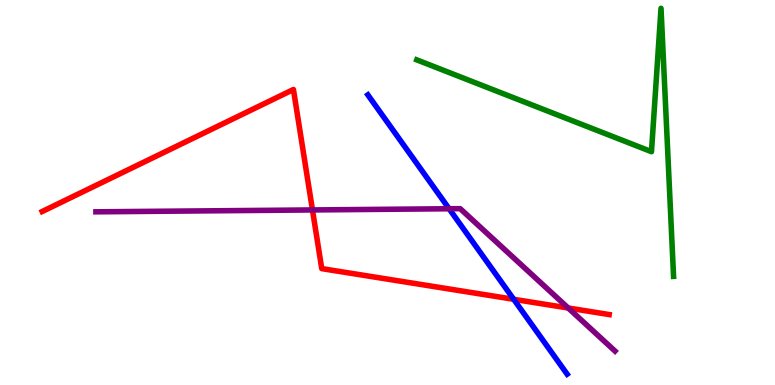[{'lines': ['blue', 'red'], 'intersections': [{'x': 6.63, 'y': 2.23}]}, {'lines': ['green', 'red'], 'intersections': []}, {'lines': ['purple', 'red'], 'intersections': [{'x': 4.03, 'y': 4.55}, {'x': 7.33, 'y': 2.0}]}, {'lines': ['blue', 'green'], 'intersections': []}, {'lines': ['blue', 'purple'], 'intersections': [{'x': 5.79, 'y': 4.58}]}, {'lines': ['green', 'purple'], 'intersections': []}]